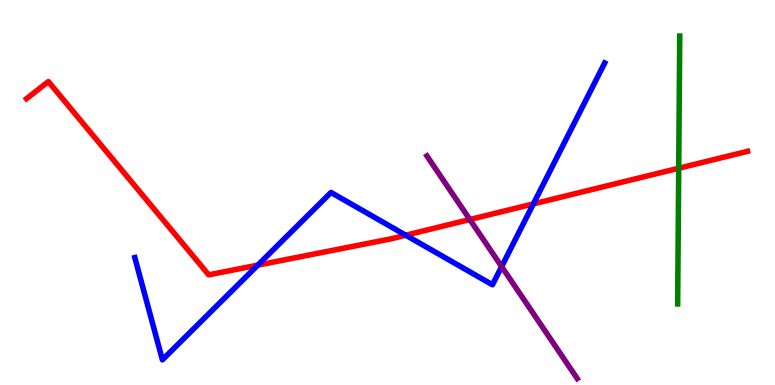[{'lines': ['blue', 'red'], 'intersections': [{'x': 3.33, 'y': 3.11}, {'x': 5.24, 'y': 3.89}, {'x': 6.88, 'y': 4.7}]}, {'lines': ['green', 'red'], 'intersections': [{'x': 8.76, 'y': 5.63}]}, {'lines': ['purple', 'red'], 'intersections': [{'x': 6.06, 'y': 4.3}]}, {'lines': ['blue', 'green'], 'intersections': []}, {'lines': ['blue', 'purple'], 'intersections': [{'x': 6.47, 'y': 3.08}]}, {'lines': ['green', 'purple'], 'intersections': []}]